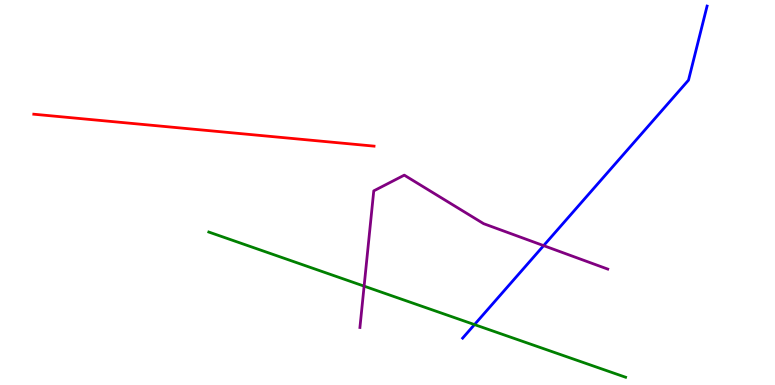[{'lines': ['blue', 'red'], 'intersections': []}, {'lines': ['green', 'red'], 'intersections': []}, {'lines': ['purple', 'red'], 'intersections': []}, {'lines': ['blue', 'green'], 'intersections': [{'x': 6.12, 'y': 1.57}]}, {'lines': ['blue', 'purple'], 'intersections': [{'x': 7.01, 'y': 3.62}]}, {'lines': ['green', 'purple'], 'intersections': [{'x': 4.7, 'y': 2.57}]}]